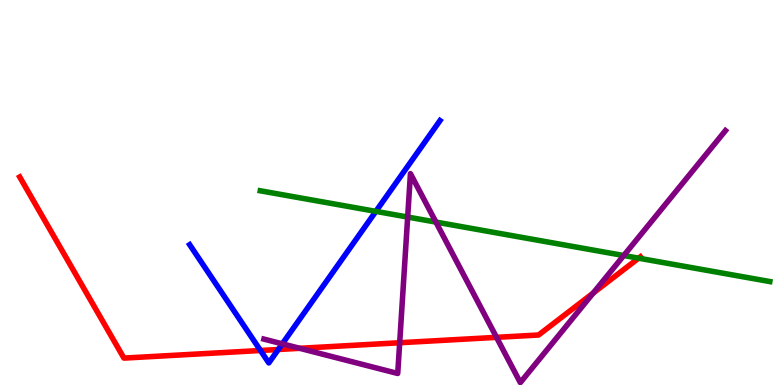[{'lines': ['blue', 'red'], 'intersections': [{'x': 3.36, 'y': 0.896}, {'x': 3.59, 'y': 0.922}]}, {'lines': ['green', 'red'], 'intersections': [{'x': 8.24, 'y': 3.29}]}, {'lines': ['purple', 'red'], 'intersections': [{'x': 3.87, 'y': 0.953}, {'x': 5.16, 'y': 1.1}, {'x': 6.41, 'y': 1.24}, {'x': 7.65, 'y': 2.39}]}, {'lines': ['blue', 'green'], 'intersections': [{'x': 4.85, 'y': 4.51}]}, {'lines': ['blue', 'purple'], 'intersections': [{'x': 3.64, 'y': 1.07}]}, {'lines': ['green', 'purple'], 'intersections': [{'x': 5.26, 'y': 4.36}, {'x': 5.62, 'y': 4.23}, {'x': 8.05, 'y': 3.36}]}]